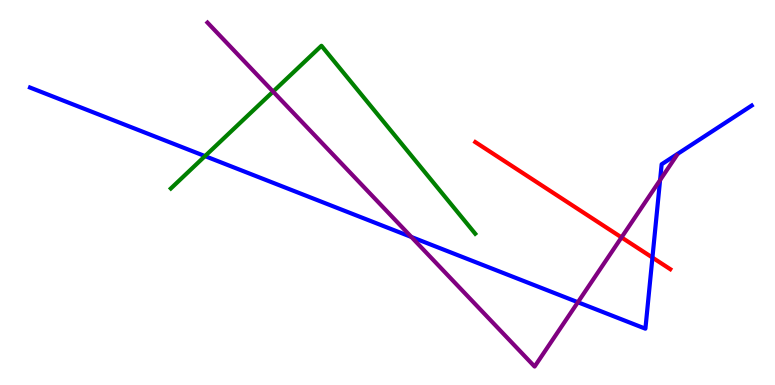[{'lines': ['blue', 'red'], 'intersections': [{'x': 8.42, 'y': 3.31}]}, {'lines': ['green', 'red'], 'intersections': []}, {'lines': ['purple', 'red'], 'intersections': [{'x': 8.02, 'y': 3.83}]}, {'lines': ['blue', 'green'], 'intersections': [{'x': 2.65, 'y': 5.95}]}, {'lines': ['blue', 'purple'], 'intersections': [{'x': 5.31, 'y': 3.84}, {'x': 7.46, 'y': 2.15}, {'x': 8.52, 'y': 5.32}]}, {'lines': ['green', 'purple'], 'intersections': [{'x': 3.52, 'y': 7.62}]}]